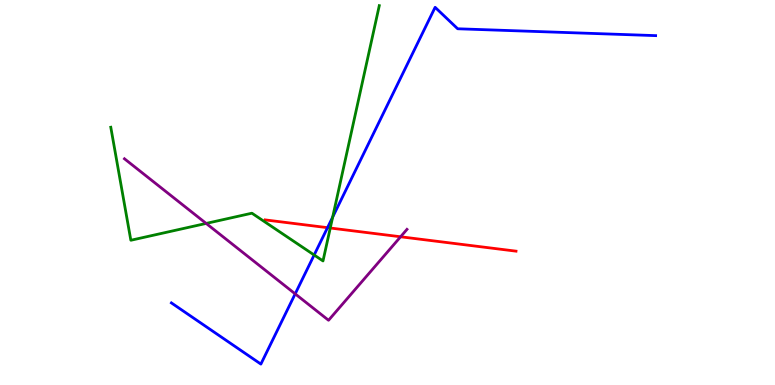[{'lines': ['blue', 'red'], 'intersections': [{'x': 4.23, 'y': 4.09}]}, {'lines': ['green', 'red'], 'intersections': [{'x': 4.26, 'y': 4.08}]}, {'lines': ['purple', 'red'], 'intersections': [{'x': 5.17, 'y': 3.85}]}, {'lines': ['blue', 'green'], 'intersections': [{'x': 4.05, 'y': 3.38}, {'x': 4.29, 'y': 4.36}]}, {'lines': ['blue', 'purple'], 'intersections': [{'x': 3.81, 'y': 2.37}]}, {'lines': ['green', 'purple'], 'intersections': [{'x': 2.66, 'y': 4.2}]}]